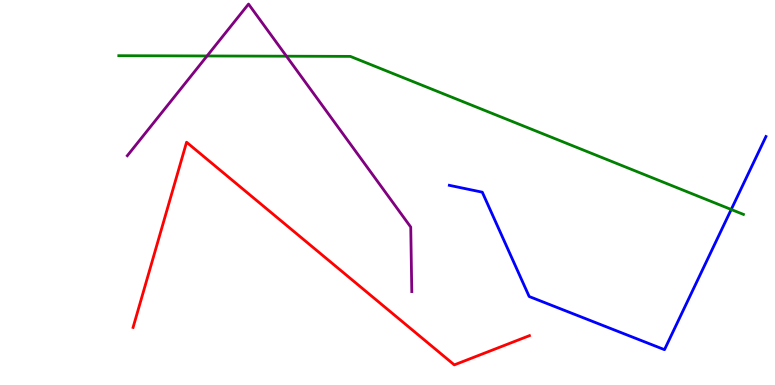[{'lines': ['blue', 'red'], 'intersections': []}, {'lines': ['green', 'red'], 'intersections': []}, {'lines': ['purple', 'red'], 'intersections': []}, {'lines': ['blue', 'green'], 'intersections': [{'x': 9.44, 'y': 4.56}]}, {'lines': ['blue', 'purple'], 'intersections': []}, {'lines': ['green', 'purple'], 'intersections': [{'x': 2.67, 'y': 8.55}, {'x': 3.7, 'y': 8.54}]}]